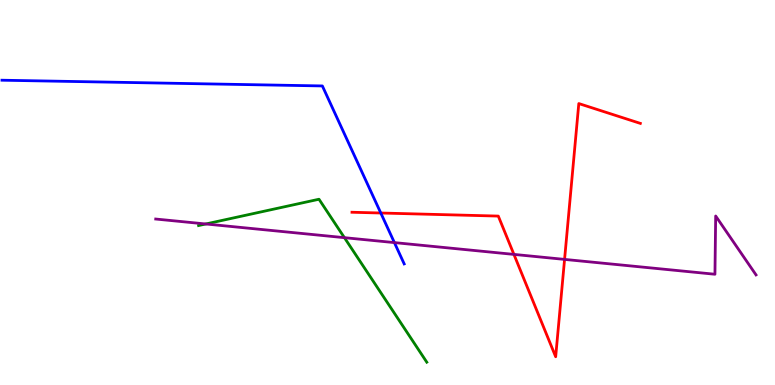[{'lines': ['blue', 'red'], 'intersections': [{'x': 4.91, 'y': 4.47}]}, {'lines': ['green', 'red'], 'intersections': []}, {'lines': ['purple', 'red'], 'intersections': [{'x': 6.63, 'y': 3.39}, {'x': 7.28, 'y': 3.26}]}, {'lines': ['blue', 'green'], 'intersections': []}, {'lines': ['blue', 'purple'], 'intersections': [{'x': 5.09, 'y': 3.7}]}, {'lines': ['green', 'purple'], 'intersections': [{'x': 2.66, 'y': 4.18}, {'x': 4.44, 'y': 3.83}]}]